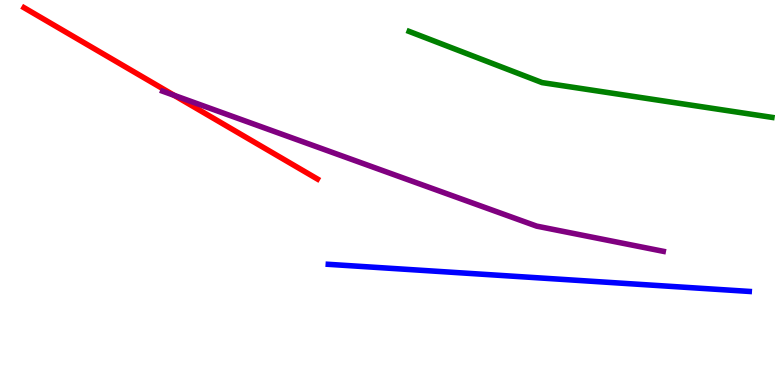[{'lines': ['blue', 'red'], 'intersections': []}, {'lines': ['green', 'red'], 'intersections': []}, {'lines': ['purple', 'red'], 'intersections': [{'x': 2.25, 'y': 7.52}]}, {'lines': ['blue', 'green'], 'intersections': []}, {'lines': ['blue', 'purple'], 'intersections': []}, {'lines': ['green', 'purple'], 'intersections': []}]